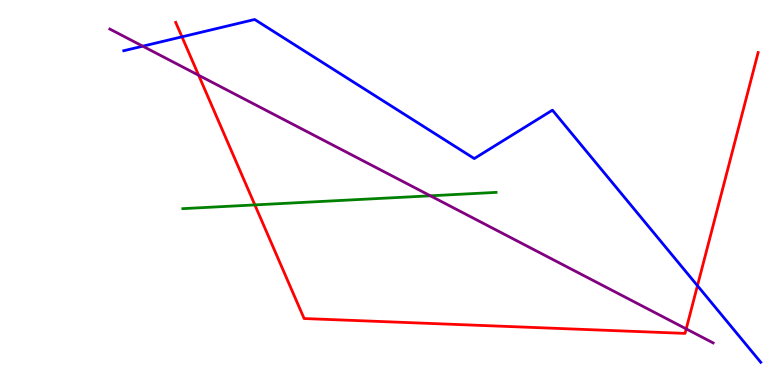[{'lines': ['blue', 'red'], 'intersections': [{'x': 2.35, 'y': 9.04}, {'x': 9.0, 'y': 2.58}]}, {'lines': ['green', 'red'], 'intersections': [{'x': 3.29, 'y': 4.68}]}, {'lines': ['purple', 'red'], 'intersections': [{'x': 2.56, 'y': 8.05}, {'x': 8.85, 'y': 1.46}]}, {'lines': ['blue', 'green'], 'intersections': []}, {'lines': ['blue', 'purple'], 'intersections': [{'x': 1.84, 'y': 8.8}]}, {'lines': ['green', 'purple'], 'intersections': [{'x': 5.55, 'y': 4.91}]}]